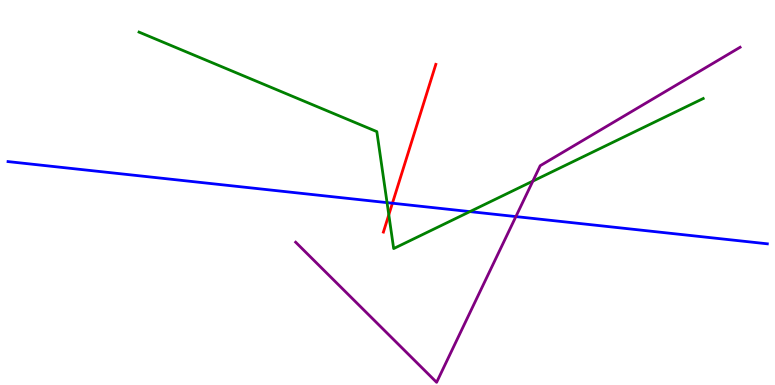[{'lines': ['blue', 'red'], 'intersections': [{'x': 5.06, 'y': 4.72}]}, {'lines': ['green', 'red'], 'intersections': [{'x': 5.02, 'y': 4.42}]}, {'lines': ['purple', 'red'], 'intersections': []}, {'lines': ['blue', 'green'], 'intersections': [{'x': 4.99, 'y': 4.74}, {'x': 6.06, 'y': 4.5}]}, {'lines': ['blue', 'purple'], 'intersections': [{'x': 6.66, 'y': 4.37}]}, {'lines': ['green', 'purple'], 'intersections': [{'x': 6.88, 'y': 5.3}]}]